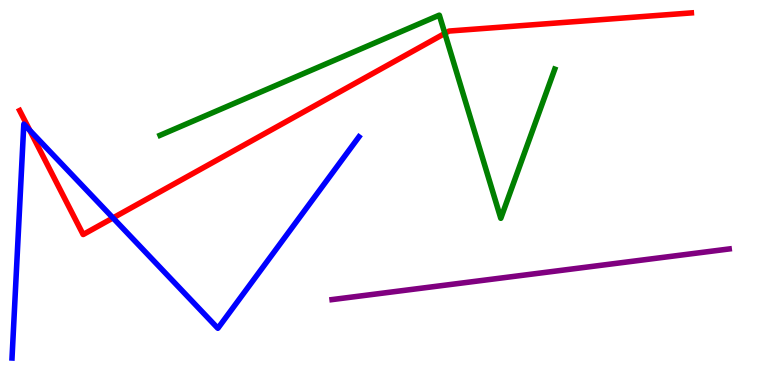[{'lines': ['blue', 'red'], 'intersections': [{'x': 0.384, 'y': 6.61}, {'x': 1.46, 'y': 4.34}]}, {'lines': ['green', 'red'], 'intersections': [{'x': 5.74, 'y': 9.13}]}, {'lines': ['purple', 'red'], 'intersections': []}, {'lines': ['blue', 'green'], 'intersections': []}, {'lines': ['blue', 'purple'], 'intersections': []}, {'lines': ['green', 'purple'], 'intersections': []}]